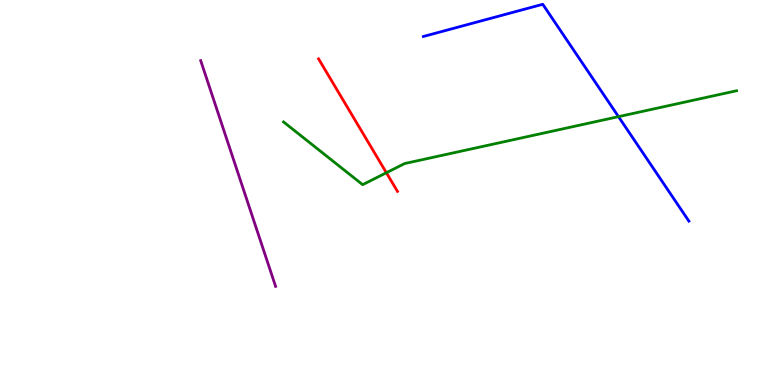[{'lines': ['blue', 'red'], 'intersections': []}, {'lines': ['green', 'red'], 'intersections': [{'x': 4.99, 'y': 5.51}]}, {'lines': ['purple', 'red'], 'intersections': []}, {'lines': ['blue', 'green'], 'intersections': [{'x': 7.98, 'y': 6.97}]}, {'lines': ['blue', 'purple'], 'intersections': []}, {'lines': ['green', 'purple'], 'intersections': []}]